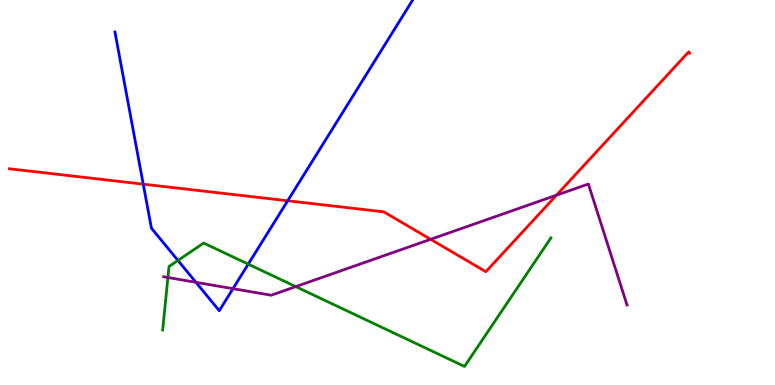[{'lines': ['blue', 'red'], 'intersections': [{'x': 1.85, 'y': 5.22}, {'x': 3.71, 'y': 4.79}]}, {'lines': ['green', 'red'], 'intersections': []}, {'lines': ['purple', 'red'], 'intersections': [{'x': 5.56, 'y': 3.78}, {'x': 7.18, 'y': 4.93}]}, {'lines': ['blue', 'green'], 'intersections': [{'x': 2.3, 'y': 3.24}, {'x': 3.2, 'y': 3.14}]}, {'lines': ['blue', 'purple'], 'intersections': [{'x': 2.53, 'y': 2.67}, {'x': 3.01, 'y': 2.5}]}, {'lines': ['green', 'purple'], 'intersections': [{'x': 2.17, 'y': 2.79}, {'x': 3.82, 'y': 2.56}]}]